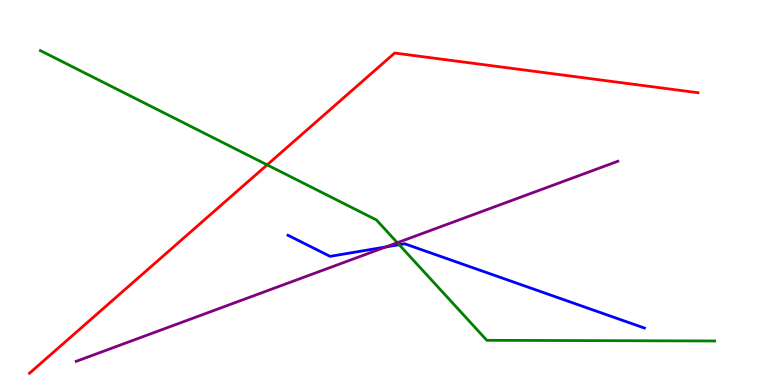[{'lines': ['blue', 'red'], 'intersections': []}, {'lines': ['green', 'red'], 'intersections': [{'x': 3.45, 'y': 5.72}]}, {'lines': ['purple', 'red'], 'intersections': []}, {'lines': ['blue', 'green'], 'intersections': [{'x': 5.15, 'y': 3.64}]}, {'lines': ['blue', 'purple'], 'intersections': [{'x': 4.98, 'y': 3.59}]}, {'lines': ['green', 'purple'], 'intersections': [{'x': 5.13, 'y': 3.7}]}]